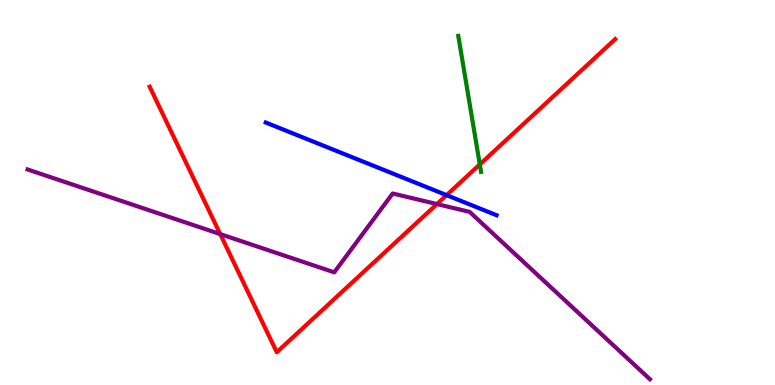[{'lines': ['blue', 'red'], 'intersections': [{'x': 5.76, 'y': 4.93}]}, {'lines': ['green', 'red'], 'intersections': [{'x': 6.19, 'y': 5.73}]}, {'lines': ['purple', 'red'], 'intersections': [{'x': 2.84, 'y': 3.92}, {'x': 5.64, 'y': 4.7}]}, {'lines': ['blue', 'green'], 'intersections': []}, {'lines': ['blue', 'purple'], 'intersections': []}, {'lines': ['green', 'purple'], 'intersections': []}]